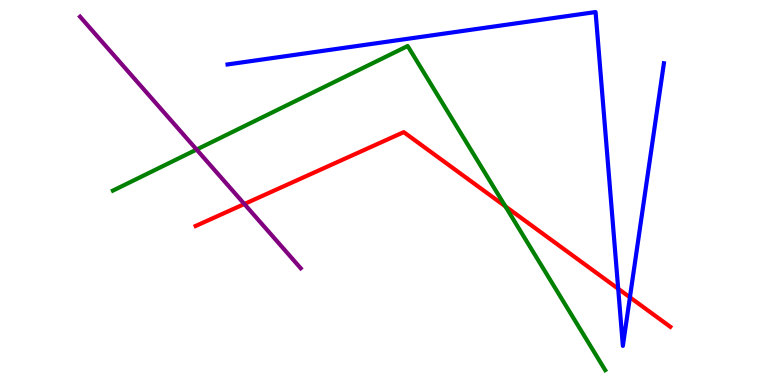[{'lines': ['blue', 'red'], 'intersections': [{'x': 7.98, 'y': 2.5}, {'x': 8.13, 'y': 2.28}]}, {'lines': ['green', 'red'], 'intersections': [{'x': 6.52, 'y': 4.64}]}, {'lines': ['purple', 'red'], 'intersections': [{'x': 3.15, 'y': 4.7}]}, {'lines': ['blue', 'green'], 'intersections': []}, {'lines': ['blue', 'purple'], 'intersections': []}, {'lines': ['green', 'purple'], 'intersections': [{'x': 2.54, 'y': 6.12}]}]